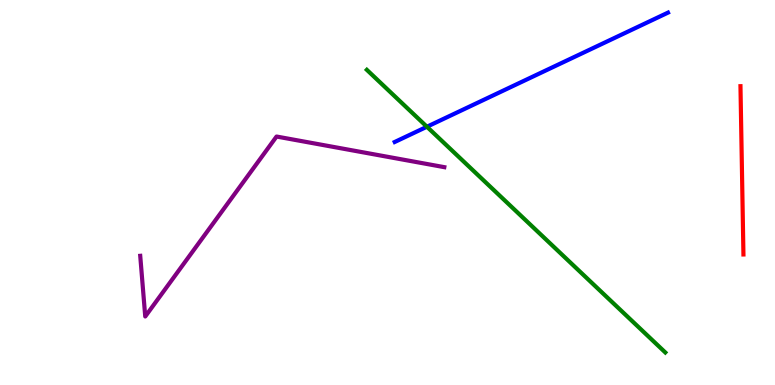[{'lines': ['blue', 'red'], 'intersections': []}, {'lines': ['green', 'red'], 'intersections': []}, {'lines': ['purple', 'red'], 'intersections': []}, {'lines': ['blue', 'green'], 'intersections': [{'x': 5.51, 'y': 6.71}]}, {'lines': ['blue', 'purple'], 'intersections': []}, {'lines': ['green', 'purple'], 'intersections': []}]